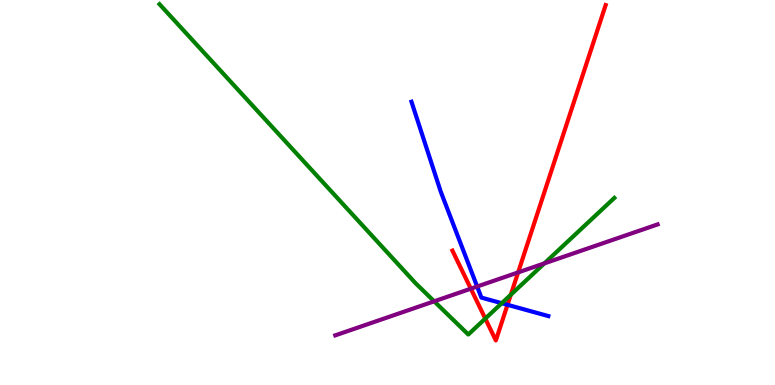[{'lines': ['blue', 'red'], 'intersections': [{'x': 6.55, 'y': 2.08}]}, {'lines': ['green', 'red'], 'intersections': [{'x': 6.26, 'y': 1.72}, {'x': 6.59, 'y': 2.34}]}, {'lines': ['purple', 'red'], 'intersections': [{'x': 6.08, 'y': 2.5}, {'x': 6.69, 'y': 2.92}]}, {'lines': ['blue', 'green'], 'intersections': [{'x': 6.47, 'y': 2.12}]}, {'lines': ['blue', 'purple'], 'intersections': [{'x': 6.16, 'y': 2.56}]}, {'lines': ['green', 'purple'], 'intersections': [{'x': 5.6, 'y': 2.17}, {'x': 7.02, 'y': 3.16}]}]